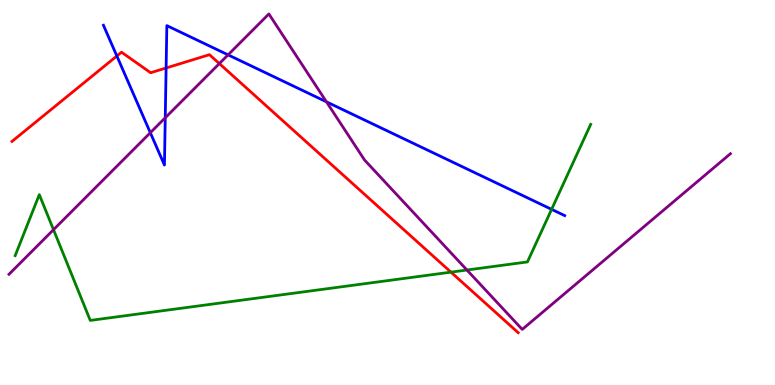[{'lines': ['blue', 'red'], 'intersections': [{'x': 1.51, 'y': 8.55}, {'x': 2.14, 'y': 8.23}]}, {'lines': ['green', 'red'], 'intersections': [{'x': 5.82, 'y': 2.93}]}, {'lines': ['purple', 'red'], 'intersections': [{'x': 2.83, 'y': 8.35}]}, {'lines': ['blue', 'green'], 'intersections': [{'x': 7.12, 'y': 4.56}]}, {'lines': ['blue', 'purple'], 'intersections': [{'x': 1.94, 'y': 6.55}, {'x': 2.13, 'y': 6.94}, {'x': 2.94, 'y': 8.58}, {'x': 4.21, 'y': 7.36}]}, {'lines': ['green', 'purple'], 'intersections': [{'x': 0.69, 'y': 4.03}, {'x': 6.03, 'y': 2.99}]}]